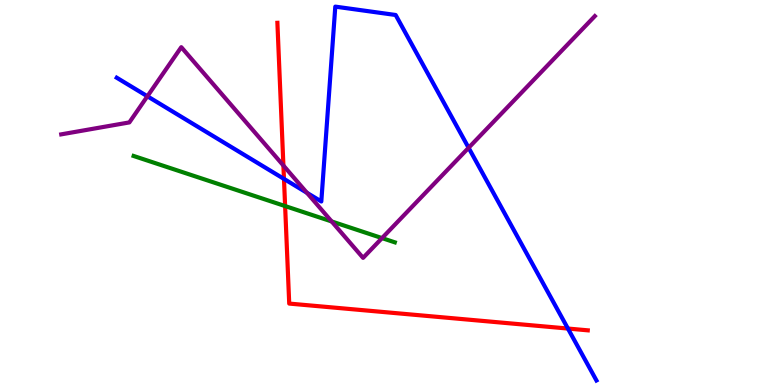[{'lines': ['blue', 'red'], 'intersections': [{'x': 3.66, 'y': 5.35}, {'x': 7.33, 'y': 1.47}]}, {'lines': ['green', 'red'], 'intersections': [{'x': 3.68, 'y': 4.65}]}, {'lines': ['purple', 'red'], 'intersections': [{'x': 3.66, 'y': 5.7}]}, {'lines': ['blue', 'green'], 'intersections': []}, {'lines': ['blue', 'purple'], 'intersections': [{'x': 1.9, 'y': 7.5}, {'x': 3.96, 'y': 4.99}, {'x': 6.05, 'y': 6.16}]}, {'lines': ['green', 'purple'], 'intersections': [{'x': 4.28, 'y': 4.25}, {'x': 4.93, 'y': 3.82}]}]